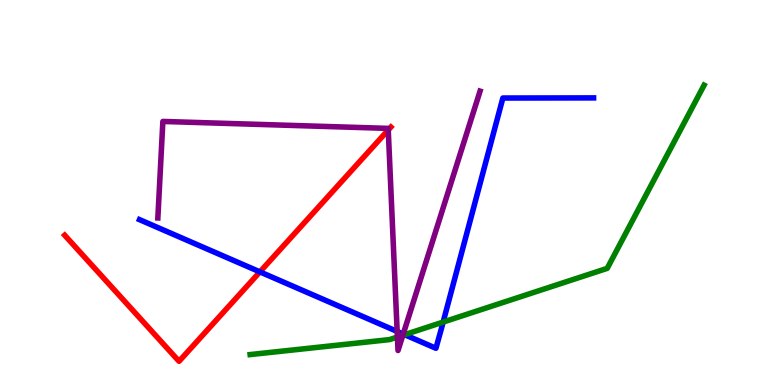[{'lines': ['blue', 'red'], 'intersections': [{'x': 3.35, 'y': 2.94}]}, {'lines': ['green', 'red'], 'intersections': []}, {'lines': ['purple', 'red'], 'intersections': [{'x': 5.01, 'y': 6.62}]}, {'lines': ['blue', 'green'], 'intersections': [{'x': 5.22, 'y': 1.31}, {'x': 5.72, 'y': 1.63}]}, {'lines': ['blue', 'purple'], 'intersections': [{'x': 5.12, 'y': 1.39}, {'x': 5.2, 'y': 1.32}]}, {'lines': ['green', 'purple'], 'intersections': [{'x': 5.13, 'y': 1.25}, {'x': 5.2, 'y': 1.29}]}]